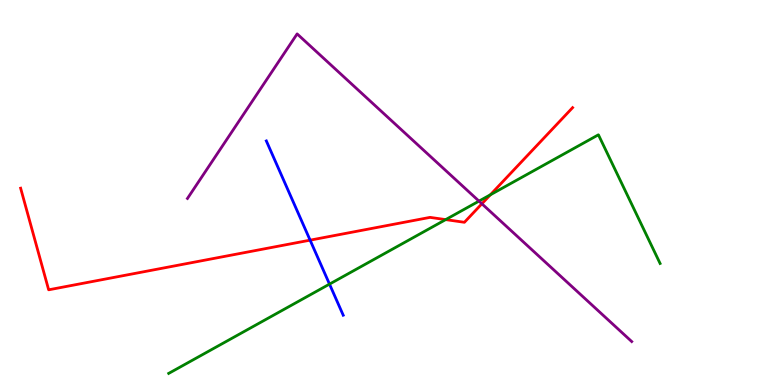[{'lines': ['blue', 'red'], 'intersections': [{'x': 4.0, 'y': 3.76}]}, {'lines': ['green', 'red'], 'intersections': [{'x': 5.75, 'y': 4.3}, {'x': 6.33, 'y': 4.94}]}, {'lines': ['purple', 'red'], 'intersections': [{'x': 6.22, 'y': 4.71}]}, {'lines': ['blue', 'green'], 'intersections': [{'x': 4.25, 'y': 2.62}]}, {'lines': ['blue', 'purple'], 'intersections': []}, {'lines': ['green', 'purple'], 'intersections': [{'x': 6.18, 'y': 4.78}]}]